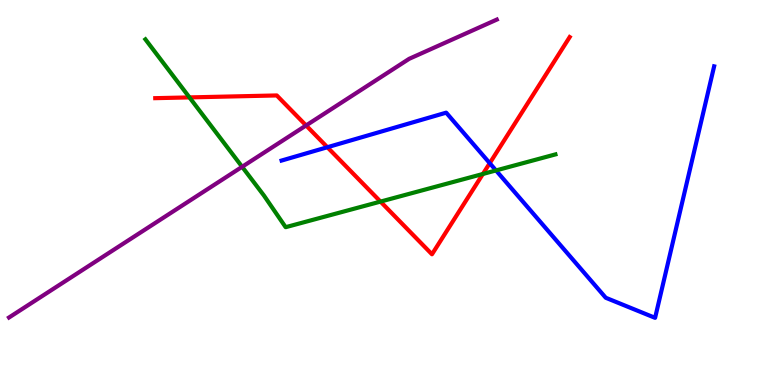[{'lines': ['blue', 'red'], 'intersections': [{'x': 4.22, 'y': 6.18}, {'x': 6.32, 'y': 5.76}]}, {'lines': ['green', 'red'], 'intersections': [{'x': 2.44, 'y': 7.47}, {'x': 4.91, 'y': 4.76}, {'x': 6.23, 'y': 5.48}]}, {'lines': ['purple', 'red'], 'intersections': [{'x': 3.95, 'y': 6.74}]}, {'lines': ['blue', 'green'], 'intersections': [{'x': 6.4, 'y': 5.57}]}, {'lines': ['blue', 'purple'], 'intersections': []}, {'lines': ['green', 'purple'], 'intersections': [{'x': 3.12, 'y': 5.67}]}]